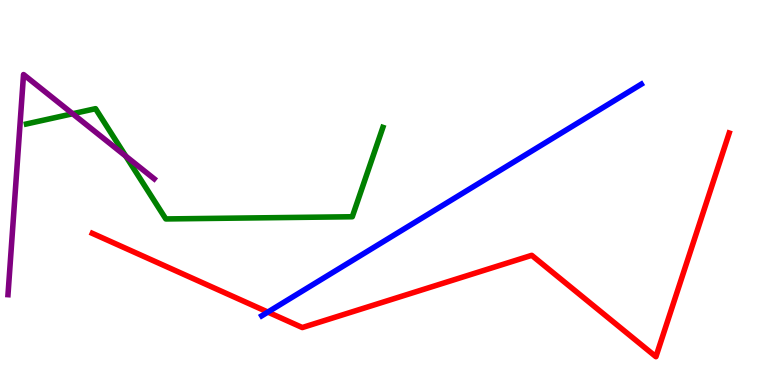[{'lines': ['blue', 'red'], 'intersections': [{'x': 3.46, 'y': 1.89}]}, {'lines': ['green', 'red'], 'intersections': []}, {'lines': ['purple', 'red'], 'intersections': []}, {'lines': ['blue', 'green'], 'intersections': []}, {'lines': ['blue', 'purple'], 'intersections': []}, {'lines': ['green', 'purple'], 'intersections': [{'x': 0.937, 'y': 7.05}, {'x': 1.62, 'y': 5.94}]}]